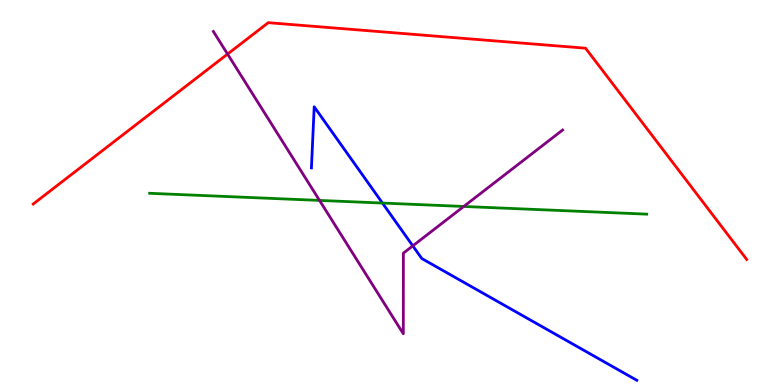[{'lines': ['blue', 'red'], 'intersections': []}, {'lines': ['green', 'red'], 'intersections': []}, {'lines': ['purple', 'red'], 'intersections': [{'x': 2.94, 'y': 8.6}]}, {'lines': ['blue', 'green'], 'intersections': [{'x': 4.93, 'y': 4.73}]}, {'lines': ['blue', 'purple'], 'intersections': [{'x': 5.33, 'y': 3.61}]}, {'lines': ['green', 'purple'], 'intersections': [{'x': 4.12, 'y': 4.79}, {'x': 5.98, 'y': 4.64}]}]